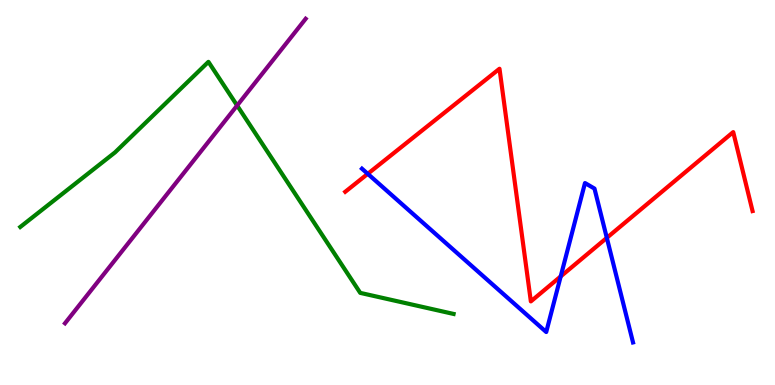[{'lines': ['blue', 'red'], 'intersections': [{'x': 4.75, 'y': 5.48}, {'x': 7.23, 'y': 2.82}, {'x': 7.83, 'y': 3.82}]}, {'lines': ['green', 'red'], 'intersections': []}, {'lines': ['purple', 'red'], 'intersections': []}, {'lines': ['blue', 'green'], 'intersections': []}, {'lines': ['blue', 'purple'], 'intersections': []}, {'lines': ['green', 'purple'], 'intersections': [{'x': 3.06, 'y': 7.26}]}]